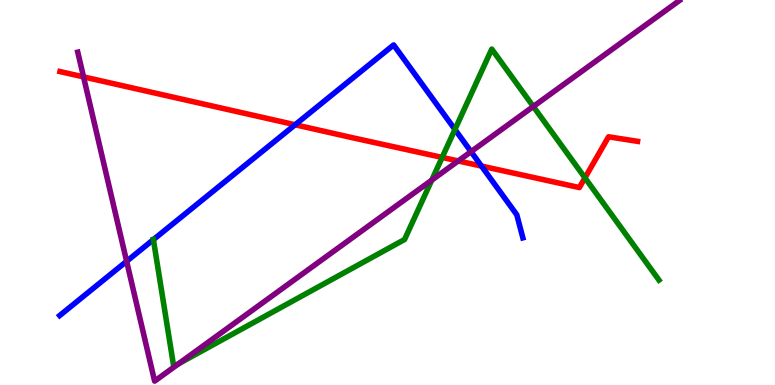[{'lines': ['blue', 'red'], 'intersections': [{'x': 3.81, 'y': 6.76}, {'x': 6.21, 'y': 5.69}]}, {'lines': ['green', 'red'], 'intersections': [{'x': 5.71, 'y': 5.91}, {'x': 7.55, 'y': 5.38}]}, {'lines': ['purple', 'red'], 'intersections': [{'x': 1.08, 'y': 8.0}, {'x': 5.91, 'y': 5.82}]}, {'lines': ['blue', 'green'], 'intersections': [{'x': 1.98, 'y': 3.78}, {'x': 5.87, 'y': 6.64}]}, {'lines': ['blue', 'purple'], 'intersections': [{'x': 1.63, 'y': 3.21}, {'x': 6.08, 'y': 6.06}]}, {'lines': ['green', 'purple'], 'intersections': [{'x': 2.3, 'y': 0.55}, {'x': 5.57, 'y': 5.32}, {'x': 6.88, 'y': 7.23}]}]